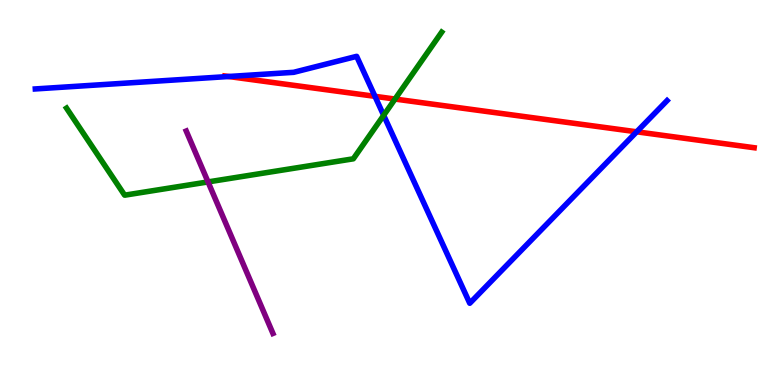[{'lines': ['blue', 'red'], 'intersections': [{'x': 2.95, 'y': 8.01}, {'x': 4.84, 'y': 7.5}, {'x': 8.22, 'y': 6.58}]}, {'lines': ['green', 'red'], 'intersections': [{'x': 5.1, 'y': 7.43}]}, {'lines': ['purple', 'red'], 'intersections': []}, {'lines': ['blue', 'green'], 'intersections': [{'x': 4.95, 'y': 7.0}]}, {'lines': ['blue', 'purple'], 'intersections': []}, {'lines': ['green', 'purple'], 'intersections': [{'x': 2.68, 'y': 5.27}]}]